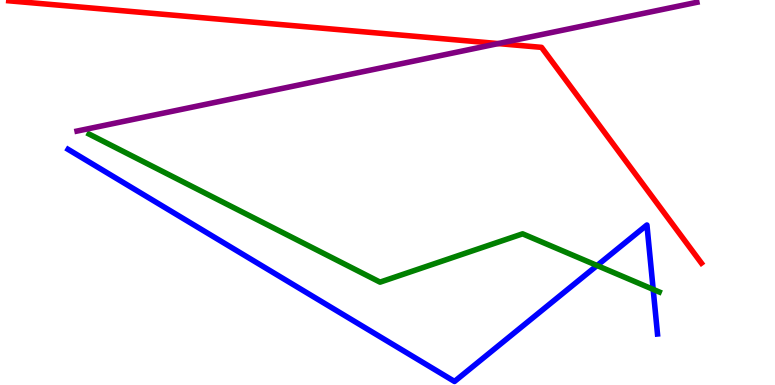[{'lines': ['blue', 'red'], 'intersections': []}, {'lines': ['green', 'red'], 'intersections': []}, {'lines': ['purple', 'red'], 'intersections': [{'x': 6.43, 'y': 8.87}]}, {'lines': ['blue', 'green'], 'intersections': [{'x': 7.7, 'y': 3.1}, {'x': 8.43, 'y': 2.48}]}, {'lines': ['blue', 'purple'], 'intersections': []}, {'lines': ['green', 'purple'], 'intersections': []}]